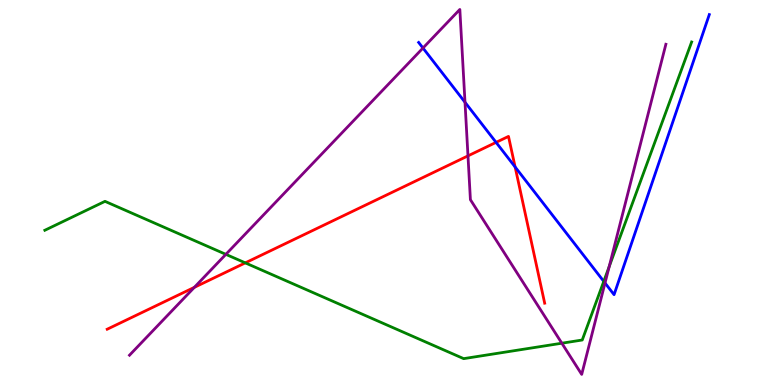[{'lines': ['blue', 'red'], 'intersections': [{'x': 6.4, 'y': 6.3}, {'x': 6.65, 'y': 5.66}]}, {'lines': ['green', 'red'], 'intersections': [{'x': 3.17, 'y': 3.17}]}, {'lines': ['purple', 'red'], 'intersections': [{'x': 2.51, 'y': 2.54}, {'x': 6.04, 'y': 5.95}]}, {'lines': ['blue', 'green'], 'intersections': [{'x': 7.79, 'y': 2.69}]}, {'lines': ['blue', 'purple'], 'intersections': [{'x': 5.46, 'y': 8.75}, {'x': 6.0, 'y': 7.34}, {'x': 7.81, 'y': 2.65}]}, {'lines': ['green', 'purple'], 'intersections': [{'x': 2.91, 'y': 3.39}, {'x': 7.25, 'y': 1.09}, {'x': 7.86, 'y': 3.08}]}]